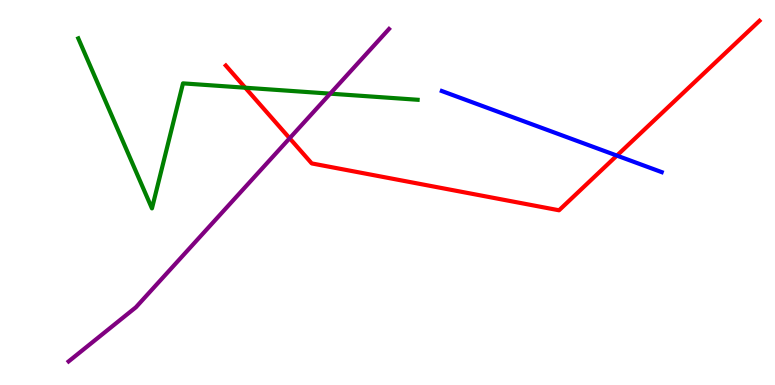[{'lines': ['blue', 'red'], 'intersections': [{'x': 7.96, 'y': 5.96}]}, {'lines': ['green', 'red'], 'intersections': [{'x': 3.16, 'y': 7.72}]}, {'lines': ['purple', 'red'], 'intersections': [{'x': 3.74, 'y': 6.41}]}, {'lines': ['blue', 'green'], 'intersections': []}, {'lines': ['blue', 'purple'], 'intersections': []}, {'lines': ['green', 'purple'], 'intersections': [{'x': 4.26, 'y': 7.57}]}]